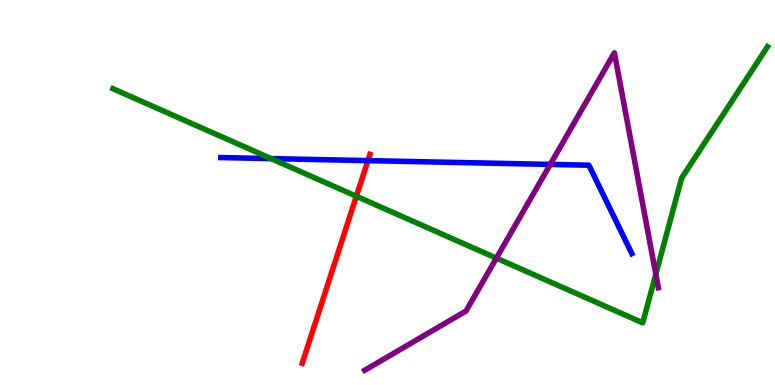[{'lines': ['blue', 'red'], 'intersections': [{'x': 4.75, 'y': 5.83}]}, {'lines': ['green', 'red'], 'intersections': [{'x': 4.6, 'y': 4.9}]}, {'lines': ['purple', 'red'], 'intersections': []}, {'lines': ['blue', 'green'], 'intersections': [{'x': 3.5, 'y': 5.88}]}, {'lines': ['blue', 'purple'], 'intersections': [{'x': 7.1, 'y': 5.73}]}, {'lines': ['green', 'purple'], 'intersections': [{'x': 6.41, 'y': 3.29}, {'x': 8.46, 'y': 2.88}]}]